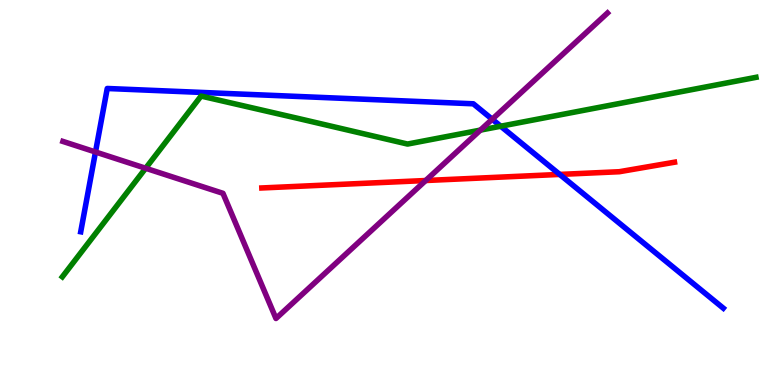[{'lines': ['blue', 'red'], 'intersections': [{'x': 7.22, 'y': 5.47}]}, {'lines': ['green', 'red'], 'intersections': []}, {'lines': ['purple', 'red'], 'intersections': [{'x': 5.49, 'y': 5.31}]}, {'lines': ['blue', 'green'], 'intersections': [{'x': 6.46, 'y': 6.72}]}, {'lines': ['blue', 'purple'], 'intersections': [{'x': 1.23, 'y': 6.05}, {'x': 6.35, 'y': 6.9}]}, {'lines': ['green', 'purple'], 'intersections': [{'x': 1.88, 'y': 5.63}, {'x': 6.2, 'y': 6.62}]}]